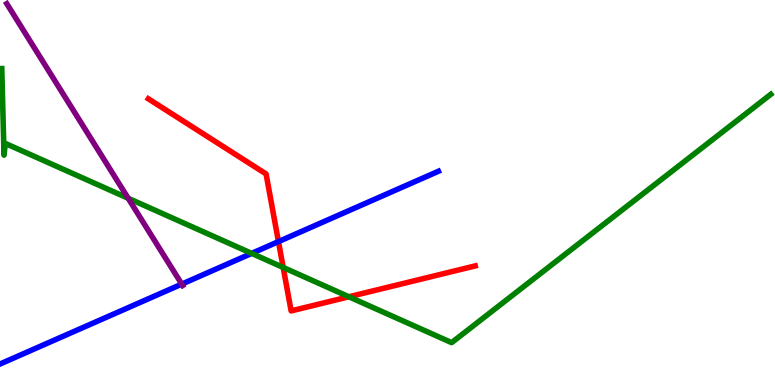[{'lines': ['blue', 'red'], 'intersections': [{'x': 3.59, 'y': 3.72}]}, {'lines': ['green', 'red'], 'intersections': [{'x': 3.65, 'y': 3.05}, {'x': 4.5, 'y': 2.29}]}, {'lines': ['purple', 'red'], 'intersections': []}, {'lines': ['blue', 'green'], 'intersections': [{'x': 3.25, 'y': 3.42}]}, {'lines': ['blue', 'purple'], 'intersections': [{'x': 2.35, 'y': 2.62}]}, {'lines': ['green', 'purple'], 'intersections': [{'x': 1.65, 'y': 4.85}]}]